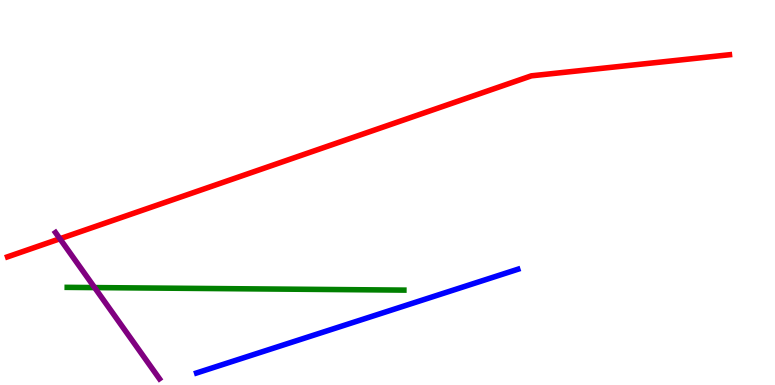[{'lines': ['blue', 'red'], 'intersections': []}, {'lines': ['green', 'red'], 'intersections': []}, {'lines': ['purple', 'red'], 'intersections': [{'x': 0.773, 'y': 3.8}]}, {'lines': ['blue', 'green'], 'intersections': []}, {'lines': ['blue', 'purple'], 'intersections': []}, {'lines': ['green', 'purple'], 'intersections': [{'x': 1.22, 'y': 2.53}]}]